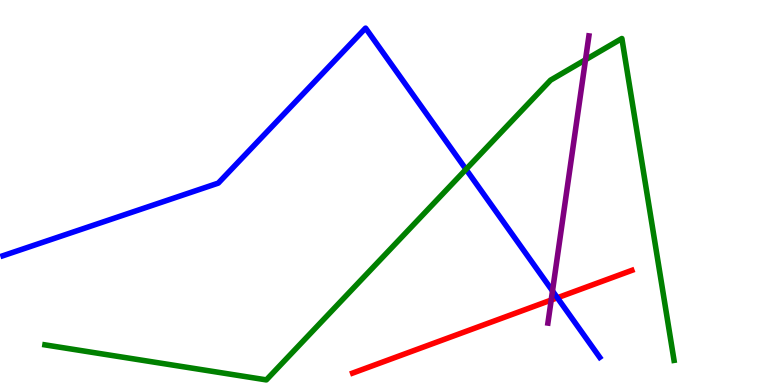[{'lines': ['blue', 'red'], 'intersections': [{'x': 7.19, 'y': 2.27}]}, {'lines': ['green', 'red'], 'intersections': []}, {'lines': ['purple', 'red'], 'intersections': [{'x': 7.11, 'y': 2.21}]}, {'lines': ['blue', 'green'], 'intersections': [{'x': 6.01, 'y': 5.6}]}, {'lines': ['blue', 'purple'], 'intersections': [{'x': 7.13, 'y': 2.44}]}, {'lines': ['green', 'purple'], 'intersections': [{'x': 7.55, 'y': 8.45}]}]